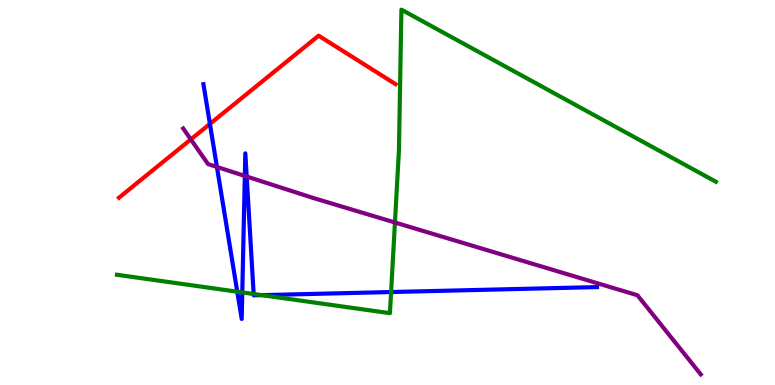[{'lines': ['blue', 'red'], 'intersections': [{'x': 2.71, 'y': 6.78}]}, {'lines': ['green', 'red'], 'intersections': []}, {'lines': ['purple', 'red'], 'intersections': [{'x': 2.46, 'y': 6.38}]}, {'lines': ['blue', 'green'], 'intersections': [{'x': 3.06, 'y': 2.42}, {'x': 3.13, 'y': 2.41}, {'x': 3.27, 'y': 2.36}, {'x': 3.38, 'y': 2.33}, {'x': 5.05, 'y': 2.41}]}, {'lines': ['blue', 'purple'], 'intersections': [{'x': 2.8, 'y': 5.66}, {'x': 3.16, 'y': 5.43}, {'x': 3.18, 'y': 5.41}]}, {'lines': ['green', 'purple'], 'intersections': [{'x': 5.1, 'y': 4.22}]}]